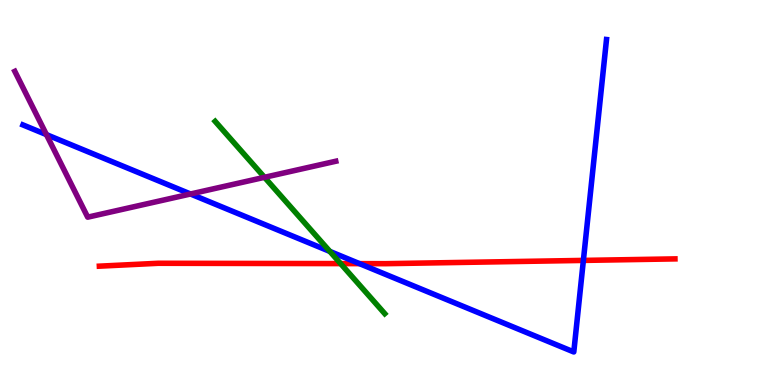[{'lines': ['blue', 'red'], 'intersections': [{'x': 4.64, 'y': 3.15}, {'x': 7.53, 'y': 3.24}]}, {'lines': ['green', 'red'], 'intersections': [{'x': 4.39, 'y': 3.15}]}, {'lines': ['purple', 'red'], 'intersections': []}, {'lines': ['blue', 'green'], 'intersections': [{'x': 4.26, 'y': 3.47}]}, {'lines': ['blue', 'purple'], 'intersections': [{'x': 0.599, 'y': 6.5}, {'x': 2.46, 'y': 4.96}]}, {'lines': ['green', 'purple'], 'intersections': [{'x': 3.41, 'y': 5.39}]}]